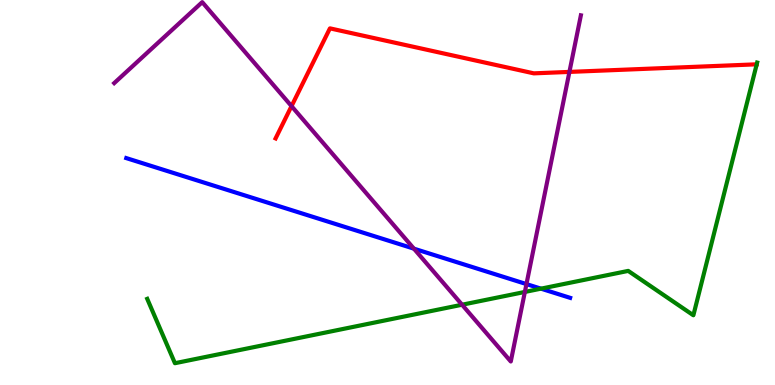[{'lines': ['blue', 'red'], 'intersections': []}, {'lines': ['green', 'red'], 'intersections': []}, {'lines': ['purple', 'red'], 'intersections': [{'x': 3.76, 'y': 7.24}, {'x': 7.35, 'y': 8.13}]}, {'lines': ['blue', 'green'], 'intersections': [{'x': 6.98, 'y': 2.5}]}, {'lines': ['blue', 'purple'], 'intersections': [{'x': 5.34, 'y': 3.54}, {'x': 6.79, 'y': 2.62}]}, {'lines': ['green', 'purple'], 'intersections': [{'x': 5.96, 'y': 2.08}, {'x': 6.77, 'y': 2.42}]}]